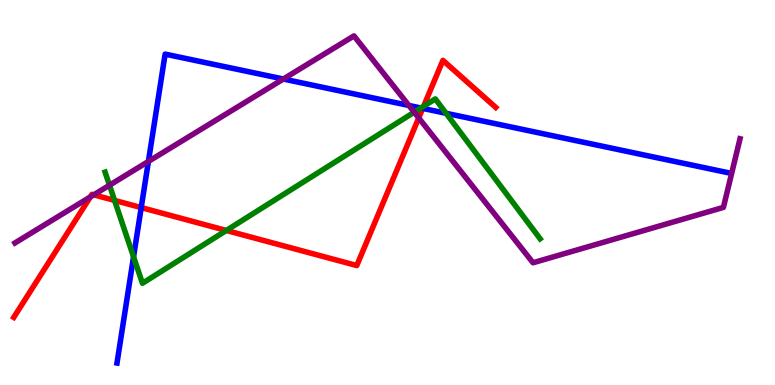[{'lines': ['blue', 'red'], 'intersections': [{'x': 1.82, 'y': 4.61}, {'x': 5.45, 'y': 7.18}]}, {'lines': ['green', 'red'], 'intersections': [{'x': 1.48, 'y': 4.79}, {'x': 2.92, 'y': 4.01}, {'x': 5.47, 'y': 7.24}]}, {'lines': ['purple', 'red'], 'intersections': [{'x': 1.17, 'y': 4.89}, {'x': 1.21, 'y': 4.94}, {'x': 5.4, 'y': 6.94}]}, {'lines': ['blue', 'green'], 'intersections': [{'x': 1.72, 'y': 3.33}, {'x': 5.43, 'y': 7.2}, {'x': 5.76, 'y': 7.06}]}, {'lines': ['blue', 'purple'], 'intersections': [{'x': 1.91, 'y': 5.81}, {'x': 3.66, 'y': 7.95}, {'x': 5.28, 'y': 7.26}]}, {'lines': ['green', 'purple'], 'intersections': [{'x': 1.41, 'y': 5.19}, {'x': 5.34, 'y': 7.09}]}]